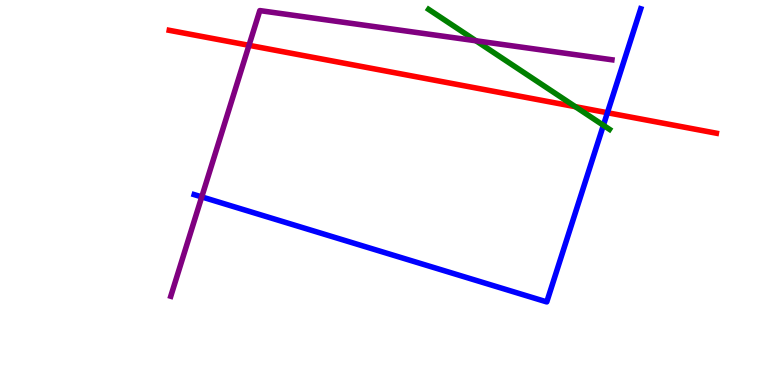[{'lines': ['blue', 'red'], 'intersections': [{'x': 7.84, 'y': 7.07}]}, {'lines': ['green', 'red'], 'intersections': [{'x': 7.42, 'y': 7.23}]}, {'lines': ['purple', 'red'], 'intersections': [{'x': 3.21, 'y': 8.82}]}, {'lines': ['blue', 'green'], 'intersections': [{'x': 7.79, 'y': 6.75}]}, {'lines': ['blue', 'purple'], 'intersections': [{'x': 2.6, 'y': 4.89}]}, {'lines': ['green', 'purple'], 'intersections': [{'x': 6.14, 'y': 8.94}]}]